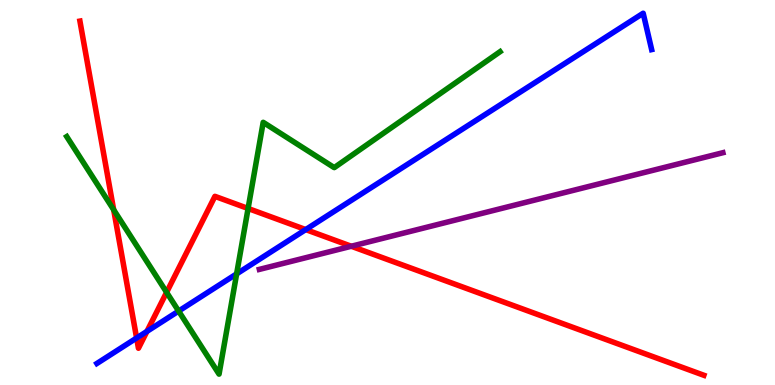[{'lines': ['blue', 'red'], 'intersections': [{'x': 1.76, 'y': 1.22}, {'x': 1.9, 'y': 1.39}, {'x': 3.94, 'y': 4.04}]}, {'lines': ['green', 'red'], 'intersections': [{'x': 1.47, 'y': 4.55}, {'x': 2.15, 'y': 2.41}, {'x': 3.2, 'y': 4.58}]}, {'lines': ['purple', 'red'], 'intersections': [{'x': 4.53, 'y': 3.6}]}, {'lines': ['blue', 'green'], 'intersections': [{'x': 2.3, 'y': 1.92}, {'x': 3.05, 'y': 2.89}]}, {'lines': ['blue', 'purple'], 'intersections': []}, {'lines': ['green', 'purple'], 'intersections': []}]